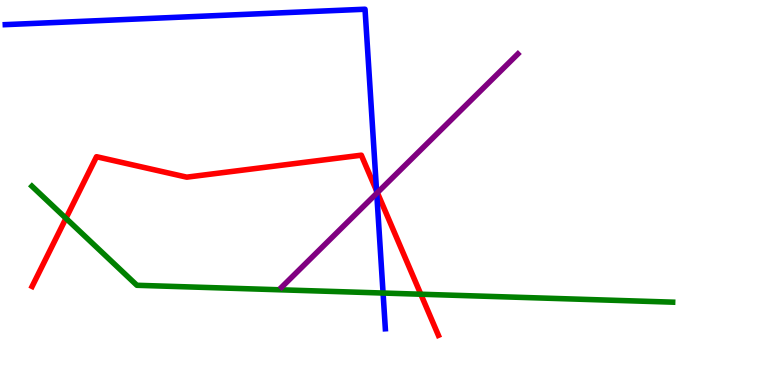[{'lines': ['blue', 'red'], 'intersections': [{'x': 4.86, 'y': 5.04}]}, {'lines': ['green', 'red'], 'intersections': [{'x': 0.851, 'y': 4.33}, {'x': 5.43, 'y': 2.36}]}, {'lines': ['purple', 'red'], 'intersections': [{'x': 4.87, 'y': 5.0}]}, {'lines': ['blue', 'green'], 'intersections': [{'x': 4.94, 'y': 2.39}]}, {'lines': ['blue', 'purple'], 'intersections': [{'x': 4.86, 'y': 4.98}]}, {'lines': ['green', 'purple'], 'intersections': []}]